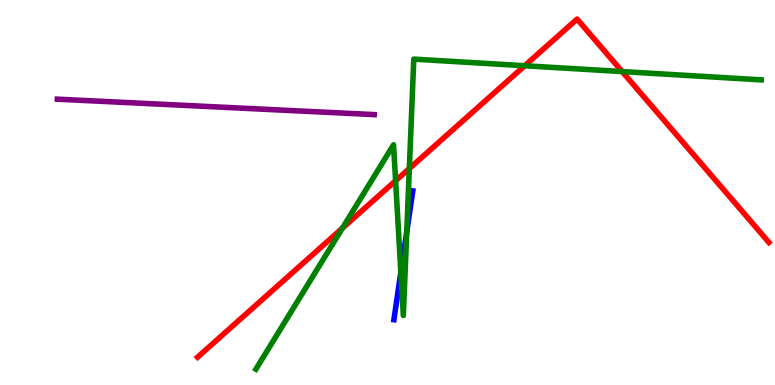[{'lines': ['blue', 'red'], 'intersections': []}, {'lines': ['green', 'red'], 'intersections': [{'x': 4.42, 'y': 4.07}, {'x': 5.1, 'y': 5.31}, {'x': 5.28, 'y': 5.62}, {'x': 6.77, 'y': 8.29}, {'x': 8.03, 'y': 8.14}]}, {'lines': ['purple', 'red'], 'intersections': []}, {'lines': ['blue', 'green'], 'intersections': [{'x': 5.17, 'y': 2.93}, {'x': 5.25, 'y': 3.97}]}, {'lines': ['blue', 'purple'], 'intersections': []}, {'lines': ['green', 'purple'], 'intersections': []}]